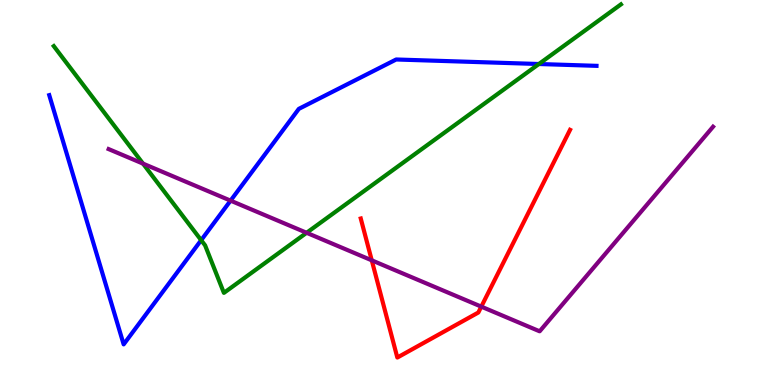[{'lines': ['blue', 'red'], 'intersections': []}, {'lines': ['green', 'red'], 'intersections': []}, {'lines': ['purple', 'red'], 'intersections': [{'x': 4.8, 'y': 3.24}, {'x': 6.21, 'y': 2.04}]}, {'lines': ['blue', 'green'], 'intersections': [{'x': 2.6, 'y': 3.76}, {'x': 6.95, 'y': 8.34}]}, {'lines': ['blue', 'purple'], 'intersections': [{'x': 2.98, 'y': 4.79}]}, {'lines': ['green', 'purple'], 'intersections': [{'x': 1.85, 'y': 5.75}, {'x': 3.96, 'y': 3.95}]}]